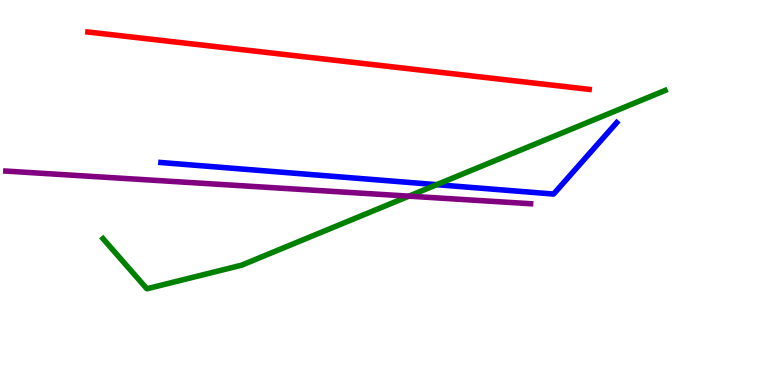[{'lines': ['blue', 'red'], 'intersections': []}, {'lines': ['green', 'red'], 'intersections': []}, {'lines': ['purple', 'red'], 'intersections': []}, {'lines': ['blue', 'green'], 'intersections': [{'x': 5.64, 'y': 5.2}]}, {'lines': ['blue', 'purple'], 'intersections': []}, {'lines': ['green', 'purple'], 'intersections': [{'x': 5.28, 'y': 4.91}]}]